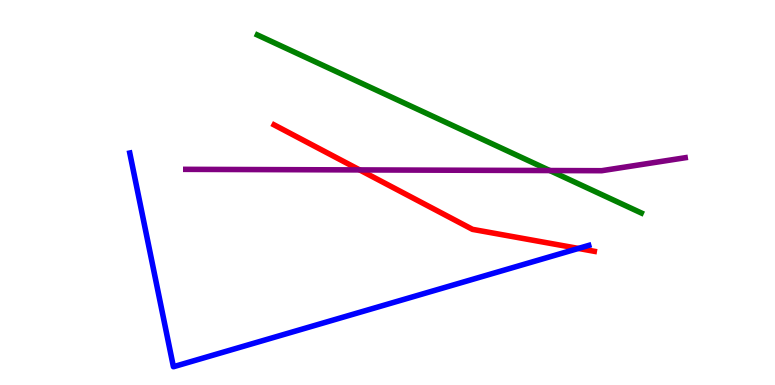[{'lines': ['blue', 'red'], 'intersections': [{'x': 7.46, 'y': 3.55}]}, {'lines': ['green', 'red'], 'intersections': []}, {'lines': ['purple', 'red'], 'intersections': [{'x': 4.64, 'y': 5.59}]}, {'lines': ['blue', 'green'], 'intersections': []}, {'lines': ['blue', 'purple'], 'intersections': []}, {'lines': ['green', 'purple'], 'intersections': [{'x': 7.09, 'y': 5.57}]}]